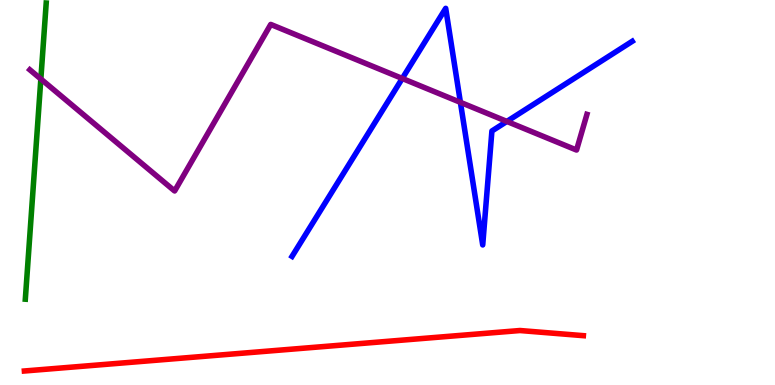[{'lines': ['blue', 'red'], 'intersections': []}, {'lines': ['green', 'red'], 'intersections': []}, {'lines': ['purple', 'red'], 'intersections': []}, {'lines': ['blue', 'green'], 'intersections': []}, {'lines': ['blue', 'purple'], 'intersections': [{'x': 5.19, 'y': 7.96}, {'x': 5.94, 'y': 7.34}, {'x': 6.54, 'y': 6.85}]}, {'lines': ['green', 'purple'], 'intersections': [{'x': 0.527, 'y': 7.95}]}]